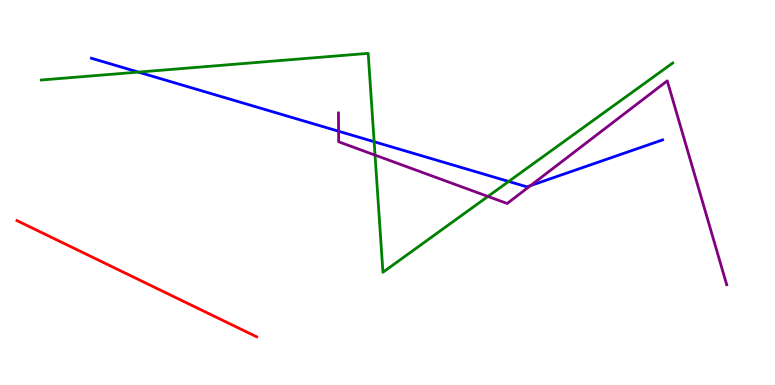[{'lines': ['blue', 'red'], 'intersections': []}, {'lines': ['green', 'red'], 'intersections': []}, {'lines': ['purple', 'red'], 'intersections': []}, {'lines': ['blue', 'green'], 'intersections': [{'x': 1.78, 'y': 8.13}, {'x': 4.83, 'y': 6.32}, {'x': 6.56, 'y': 5.29}]}, {'lines': ['blue', 'purple'], 'intersections': [{'x': 4.37, 'y': 6.59}, {'x': 6.85, 'y': 5.18}]}, {'lines': ['green', 'purple'], 'intersections': [{'x': 4.84, 'y': 5.97}, {'x': 6.3, 'y': 4.9}]}]